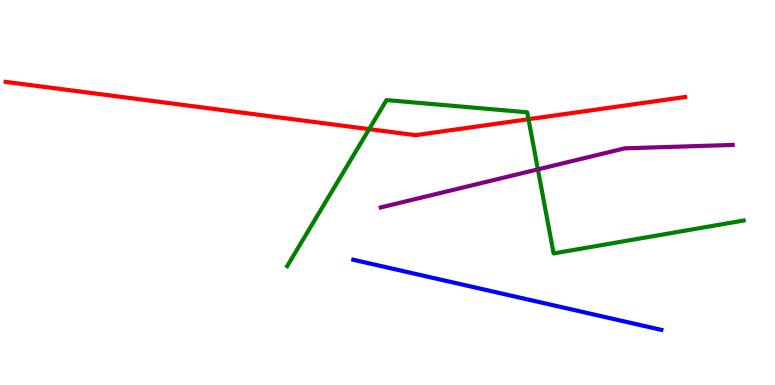[{'lines': ['blue', 'red'], 'intersections': []}, {'lines': ['green', 'red'], 'intersections': [{'x': 4.76, 'y': 6.65}, {'x': 6.82, 'y': 6.9}]}, {'lines': ['purple', 'red'], 'intersections': []}, {'lines': ['blue', 'green'], 'intersections': []}, {'lines': ['blue', 'purple'], 'intersections': []}, {'lines': ['green', 'purple'], 'intersections': [{'x': 6.94, 'y': 5.6}]}]